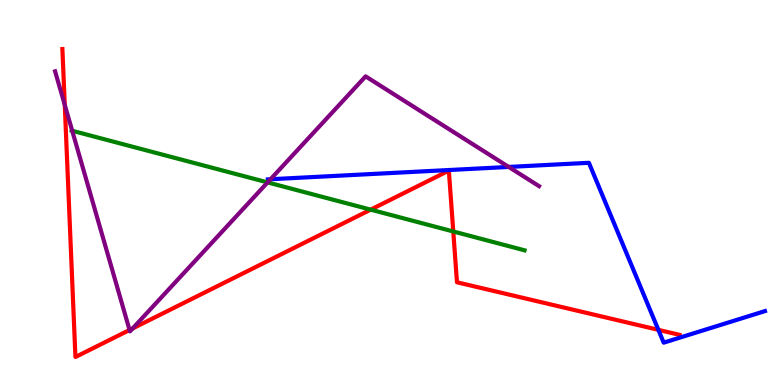[{'lines': ['blue', 'red'], 'intersections': [{'x': 8.5, 'y': 1.43}]}, {'lines': ['green', 'red'], 'intersections': [{'x': 4.78, 'y': 4.55}, {'x': 5.85, 'y': 3.99}]}, {'lines': ['purple', 'red'], 'intersections': [{'x': 0.836, 'y': 7.28}, {'x': 1.67, 'y': 1.43}, {'x': 1.71, 'y': 1.47}]}, {'lines': ['blue', 'green'], 'intersections': []}, {'lines': ['blue', 'purple'], 'intersections': [{'x': 3.49, 'y': 5.34}, {'x': 6.56, 'y': 5.66}]}, {'lines': ['green', 'purple'], 'intersections': [{'x': 0.932, 'y': 6.6}, {'x': 3.45, 'y': 5.26}]}]